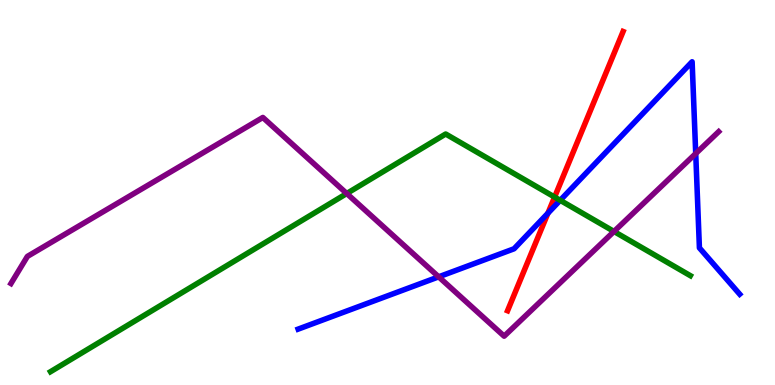[{'lines': ['blue', 'red'], 'intersections': [{'x': 7.07, 'y': 4.46}]}, {'lines': ['green', 'red'], 'intersections': [{'x': 7.16, 'y': 4.88}]}, {'lines': ['purple', 'red'], 'intersections': []}, {'lines': ['blue', 'green'], 'intersections': [{'x': 7.23, 'y': 4.8}]}, {'lines': ['blue', 'purple'], 'intersections': [{'x': 5.66, 'y': 2.81}, {'x': 8.98, 'y': 6.01}]}, {'lines': ['green', 'purple'], 'intersections': [{'x': 4.47, 'y': 4.97}, {'x': 7.92, 'y': 3.99}]}]